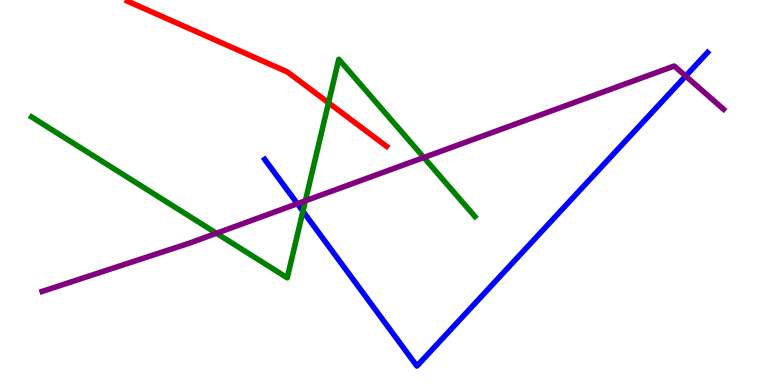[{'lines': ['blue', 'red'], 'intersections': []}, {'lines': ['green', 'red'], 'intersections': [{'x': 4.24, 'y': 7.33}]}, {'lines': ['purple', 'red'], 'intersections': []}, {'lines': ['blue', 'green'], 'intersections': [{'x': 3.91, 'y': 4.51}]}, {'lines': ['blue', 'purple'], 'intersections': [{'x': 3.84, 'y': 4.71}, {'x': 8.85, 'y': 8.02}]}, {'lines': ['green', 'purple'], 'intersections': [{'x': 2.79, 'y': 3.94}, {'x': 3.94, 'y': 4.78}, {'x': 5.47, 'y': 5.91}]}]